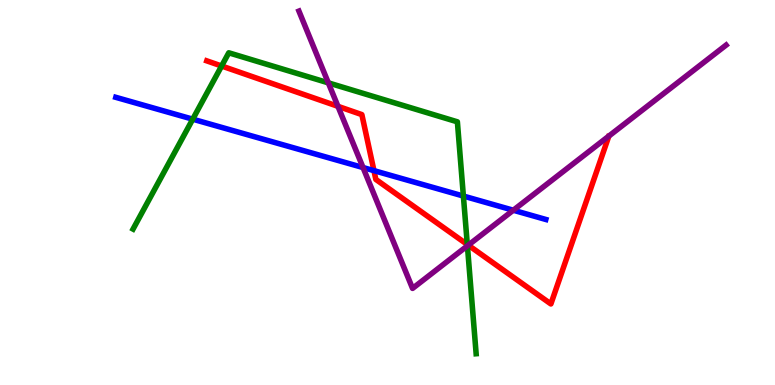[{'lines': ['blue', 'red'], 'intersections': [{'x': 4.83, 'y': 5.57}]}, {'lines': ['green', 'red'], 'intersections': [{'x': 2.86, 'y': 8.29}, {'x': 6.03, 'y': 3.65}]}, {'lines': ['purple', 'red'], 'intersections': [{'x': 4.36, 'y': 7.24}, {'x': 6.04, 'y': 3.63}]}, {'lines': ['blue', 'green'], 'intersections': [{'x': 2.49, 'y': 6.9}, {'x': 5.98, 'y': 4.91}]}, {'lines': ['blue', 'purple'], 'intersections': [{'x': 4.68, 'y': 5.65}, {'x': 6.62, 'y': 4.54}]}, {'lines': ['green', 'purple'], 'intersections': [{'x': 4.24, 'y': 7.85}, {'x': 6.03, 'y': 3.61}]}]